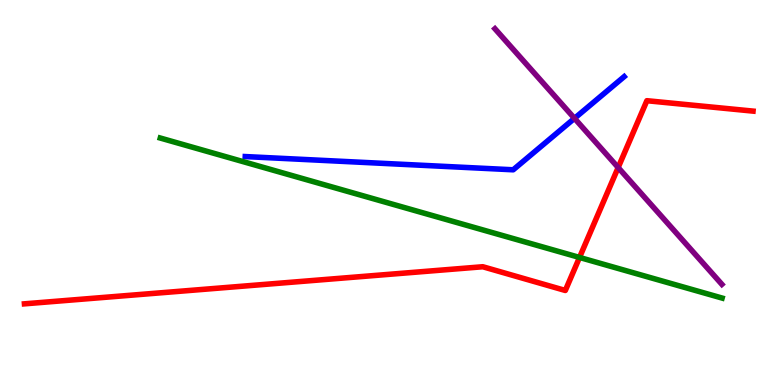[{'lines': ['blue', 'red'], 'intersections': []}, {'lines': ['green', 'red'], 'intersections': [{'x': 7.48, 'y': 3.31}]}, {'lines': ['purple', 'red'], 'intersections': [{'x': 7.98, 'y': 5.65}]}, {'lines': ['blue', 'green'], 'intersections': []}, {'lines': ['blue', 'purple'], 'intersections': [{'x': 7.41, 'y': 6.93}]}, {'lines': ['green', 'purple'], 'intersections': []}]